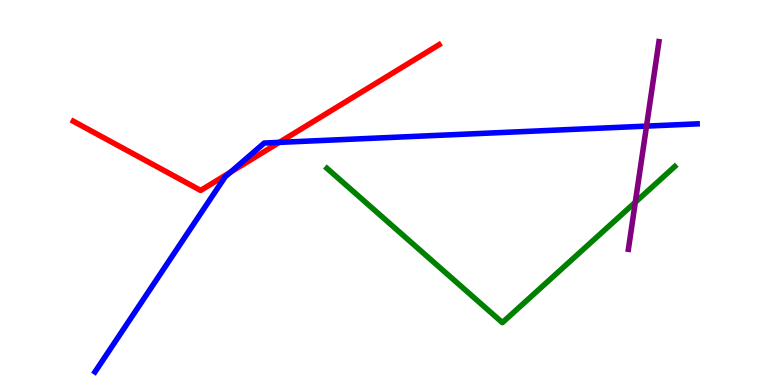[{'lines': ['blue', 'red'], 'intersections': [{'x': 2.97, 'y': 5.53}, {'x': 3.6, 'y': 6.3}]}, {'lines': ['green', 'red'], 'intersections': []}, {'lines': ['purple', 'red'], 'intersections': []}, {'lines': ['blue', 'green'], 'intersections': []}, {'lines': ['blue', 'purple'], 'intersections': [{'x': 8.34, 'y': 6.72}]}, {'lines': ['green', 'purple'], 'intersections': [{'x': 8.2, 'y': 4.75}]}]